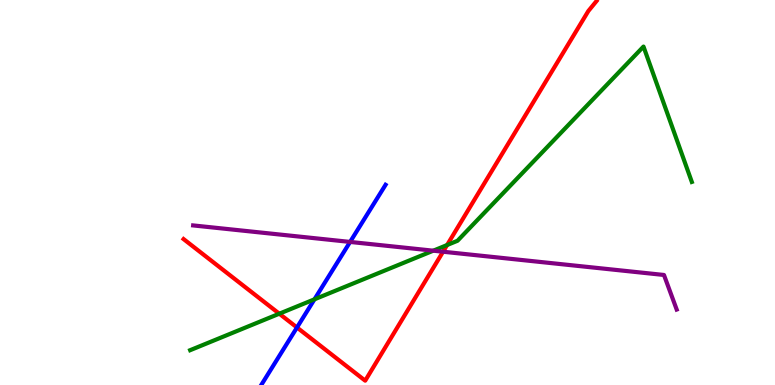[{'lines': ['blue', 'red'], 'intersections': [{'x': 3.83, 'y': 1.49}]}, {'lines': ['green', 'red'], 'intersections': [{'x': 3.6, 'y': 1.85}, {'x': 5.77, 'y': 3.64}]}, {'lines': ['purple', 'red'], 'intersections': [{'x': 5.72, 'y': 3.46}]}, {'lines': ['blue', 'green'], 'intersections': [{'x': 4.06, 'y': 2.23}]}, {'lines': ['blue', 'purple'], 'intersections': [{'x': 4.52, 'y': 3.72}]}, {'lines': ['green', 'purple'], 'intersections': [{'x': 5.59, 'y': 3.49}]}]